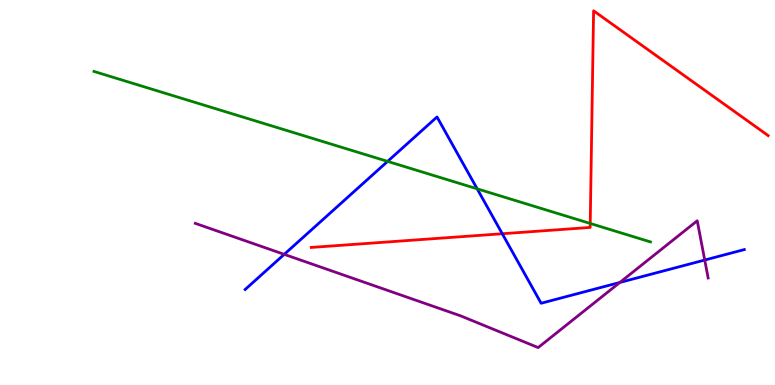[{'lines': ['blue', 'red'], 'intersections': [{'x': 6.48, 'y': 3.93}]}, {'lines': ['green', 'red'], 'intersections': [{'x': 7.62, 'y': 4.2}]}, {'lines': ['purple', 'red'], 'intersections': []}, {'lines': ['blue', 'green'], 'intersections': [{'x': 5.0, 'y': 5.81}, {'x': 6.16, 'y': 5.1}]}, {'lines': ['blue', 'purple'], 'intersections': [{'x': 3.67, 'y': 3.39}, {'x': 8.0, 'y': 2.66}, {'x': 9.09, 'y': 3.25}]}, {'lines': ['green', 'purple'], 'intersections': []}]